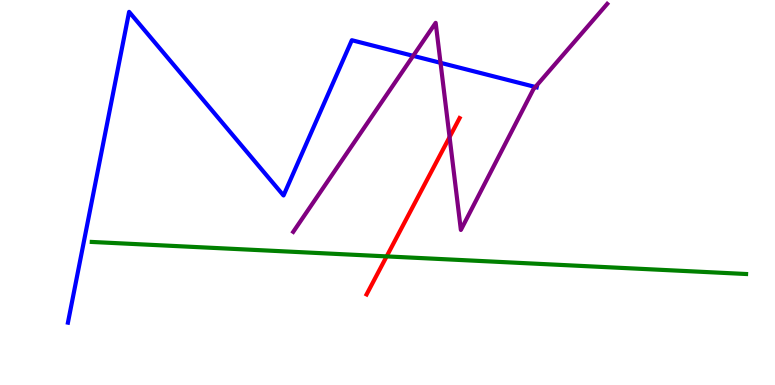[{'lines': ['blue', 'red'], 'intersections': []}, {'lines': ['green', 'red'], 'intersections': [{'x': 4.99, 'y': 3.34}]}, {'lines': ['purple', 'red'], 'intersections': [{'x': 5.8, 'y': 6.44}]}, {'lines': ['blue', 'green'], 'intersections': []}, {'lines': ['blue', 'purple'], 'intersections': [{'x': 5.33, 'y': 8.55}, {'x': 5.68, 'y': 8.37}, {'x': 6.91, 'y': 7.74}]}, {'lines': ['green', 'purple'], 'intersections': []}]